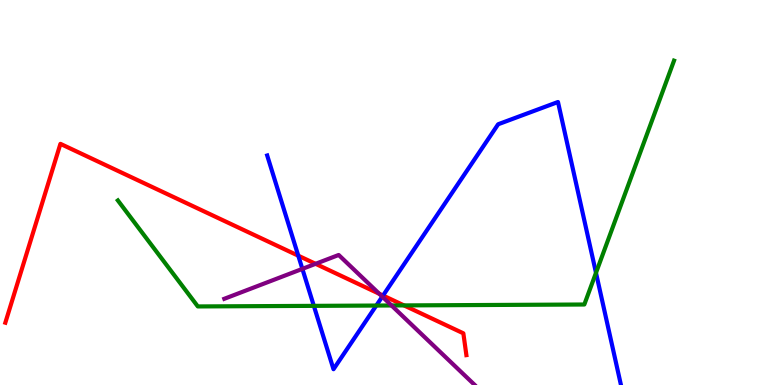[{'lines': ['blue', 'red'], 'intersections': [{'x': 3.85, 'y': 3.36}, {'x': 4.94, 'y': 2.32}]}, {'lines': ['green', 'red'], 'intersections': [{'x': 5.21, 'y': 2.07}]}, {'lines': ['purple', 'red'], 'intersections': [{'x': 4.07, 'y': 3.15}, {'x': 4.89, 'y': 2.37}]}, {'lines': ['blue', 'green'], 'intersections': [{'x': 4.05, 'y': 2.06}, {'x': 4.86, 'y': 2.06}, {'x': 7.69, 'y': 2.91}]}, {'lines': ['blue', 'purple'], 'intersections': [{'x': 3.9, 'y': 3.02}, {'x': 4.93, 'y': 2.3}]}, {'lines': ['green', 'purple'], 'intersections': [{'x': 5.05, 'y': 2.07}]}]